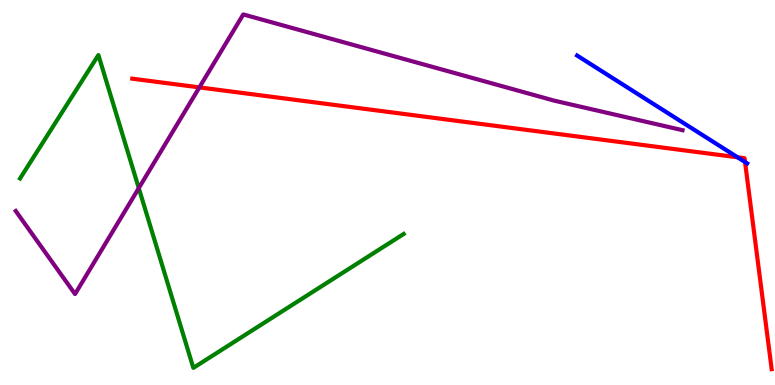[{'lines': ['blue', 'red'], 'intersections': [{'x': 9.52, 'y': 5.91}, {'x': 9.61, 'y': 5.79}]}, {'lines': ['green', 'red'], 'intersections': []}, {'lines': ['purple', 'red'], 'intersections': [{'x': 2.57, 'y': 7.73}]}, {'lines': ['blue', 'green'], 'intersections': []}, {'lines': ['blue', 'purple'], 'intersections': []}, {'lines': ['green', 'purple'], 'intersections': [{'x': 1.79, 'y': 5.11}]}]